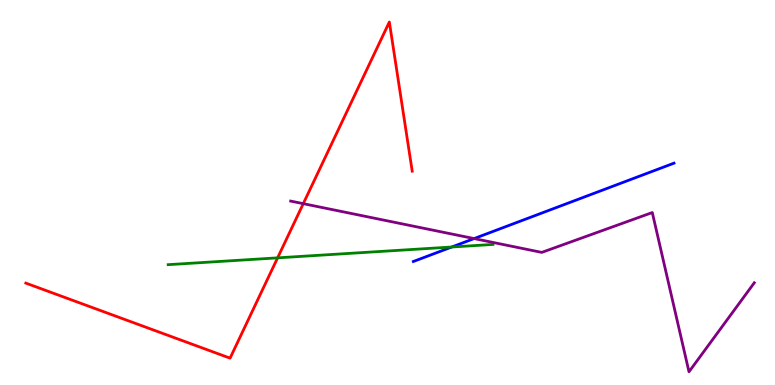[{'lines': ['blue', 'red'], 'intersections': []}, {'lines': ['green', 'red'], 'intersections': [{'x': 3.58, 'y': 3.3}]}, {'lines': ['purple', 'red'], 'intersections': [{'x': 3.91, 'y': 4.71}]}, {'lines': ['blue', 'green'], 'intersections': [{'x': 5.83, 'y': 3.58}]}, {'lines': ['blue', 'purple'], 'intersections': [{'x': 6.12, 'y': 3.8}]}, {'lines': ['green', 'purple'], 'intersections': []}]